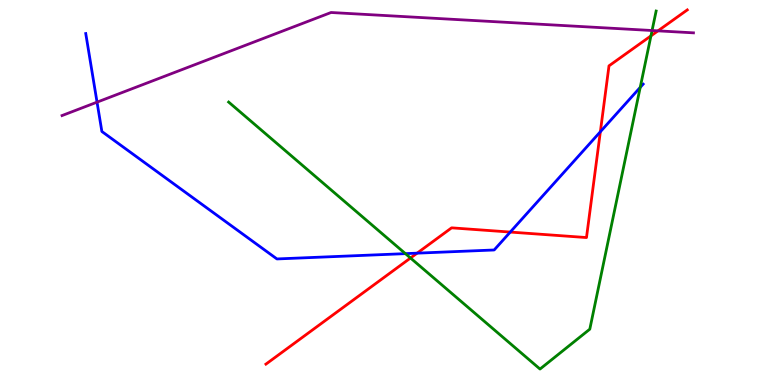[{'lines': ['blue', 'red'], 'intersections': [{'x': 5.38, 'y': 3.42}, {'x': 6.58, 'y': 3.97}, {'x': 7.75, 'y': 6.58}]}, {'lines': ['green', 'red'], 'intersections': [{'x': 5.3, 'y': 3.3}, {'x': 8.4, 'y': 9.07}]}, {'lines': ['purple', 'red'], 'intersections': [{'x': 8.49, 'y': 9.2}]}, {'lines': ['blue', 'green'], 'intersections': [{'x': 5.23, 'y': 3.41}, {'x': 8.26, 'y': 7.73}]}, {'lines': ['blue', 'purple'], 'intersections': [{'x': 1.25, 'y': 7.35}]}, {'lines': ['green', 'purple'], 'intersections': [{'x': 8.41, 'y': 9.21}]}]